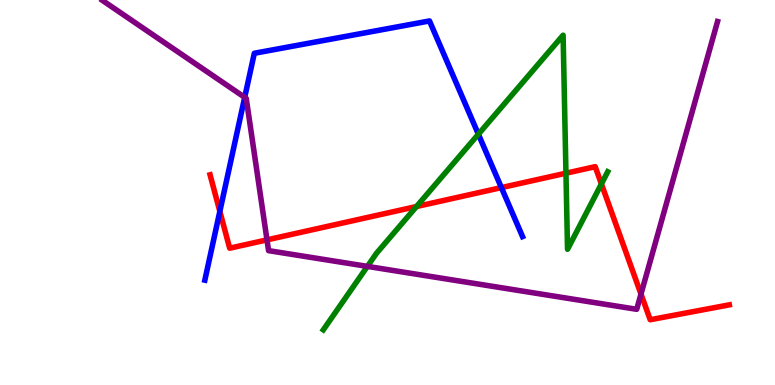[{'lines': ['blue', 'red'], 'intersections': [{'x': 2.84, 'y': 4.51}, {'x': 6.47, 'y': 5.13}]}, {'lines': ['green', 'red'], 'intersections': [{'x': 5.37, 'y': 4.64}, {'x': 7.3, 'y': 5.5}, {'x': 7.76, 'y': 5.22}]}, {'lines': ['purple', 'red'], 'intersections': [{'x': 3.45, 'y': 3.77}, {'x': 8.27, 'y': 2.36}]}, {'lines': ['blue', 'green'], 'intersections': [{'x': 6.17, 'y': 6.51}]}, {'lines': ['blue', 'purple'], 'intersections': [{'x': 3.16, 'y': 7.47}]}, {'lines': ['green', 'purple'], 'intersections': [{'x': 4.74, 'y': 3.08}]}]